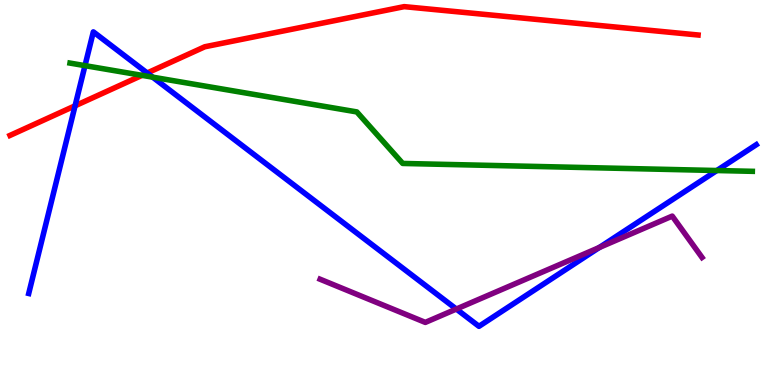[{'lines': ['blue', 'red'], 'intersections': [{'x': 0.969, 'y': 7.25}, {'x': 1.9, 'y': 8.1}]}, {'lines': ['green', 'red'], 'intersections': [{'x': 1.83, 'y': 8.04}]}, {'lines': ['purple', 'red'], 'intersections': []}, {'lines': ['blue', 'green'], 'intersections': [{'x': 1.1, 'y': 8.29}, {'x': 1.97, 'y': 8.0}, {'x': 9.25, 'y': 5.57}]}, {'lines': ['blue', 'purple'], 'intersections': [{'x': 5.89, 'y': 1.97}, {'x': 7.73, 'y': 3.57}]}, {'lines': ['green', 'purple'], 'intersections': []}]